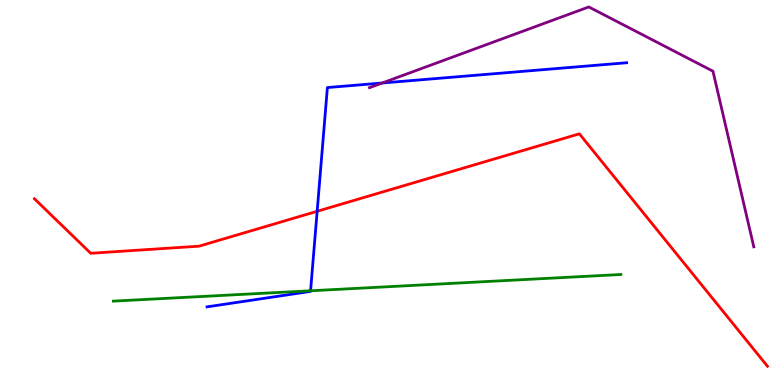[{'lines': ['blue', 'red'], 'intersections': [{'x': 4.09, 'y': 4.51}]}, {'lines': ['green', 'red'], 'intersections': []}, {'lines': ['purple', 'red'], 'intersections': []}, {'lines': ['blue', 'green'], 'intersections': [{'x': 4.01, 'y': 2.45}]}, {'lines': ['blue', 'purple'], 'intersections': [{'x': 4.93, 'y': 7.84}]}, {'lines': ['green', 'purple'], 'intersections': []}]